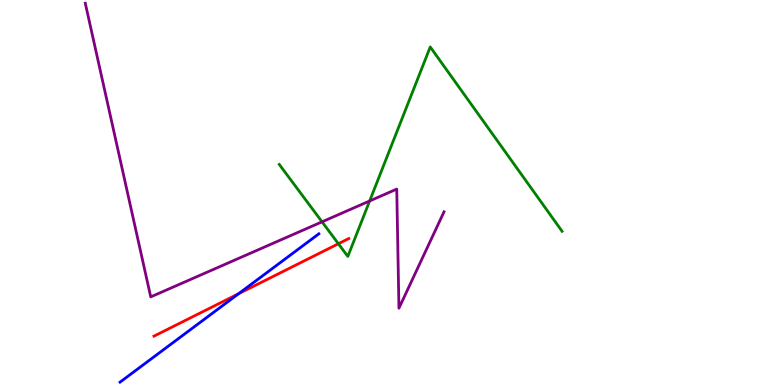[{'lines': ['blue', 'red'], 'intersections': [{'x': 3.08, 'y': 2.37}]}, {'lines': ['green', 'red'], 'intersections': [{'x': 4.37, 'y': 3.67}]}, {'lines': ['purple', 'red'], 'intersections': []}, {'lines': ['blue', 'green'], 'intersections': []}, {'lines': ['blue', 'purple'], 'intersections': []}, {'lines': ['green', 'purple'], 'intersections': [{'x': 4.16, 'y': 4.24}, {'x': 4.77, 'y': 4.78}]}]